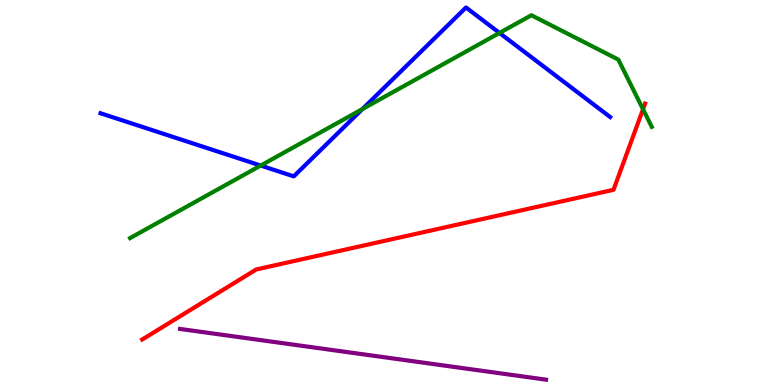[{'lines': ['blue', 'red'], 'intersections': []}, {'lines': ['green', 'red'], 'intersections': [{'x': 8.3, 'y': 7.16}]}, {'lines': ['purple', 'red'], 'intersections': []}, {'lines': ['blue', 'green'], 'intersections': [{'x': 3.36, 'y': 5.7}, {'x': 4.68, 'y': 7.17}, {'x': 6.45, 'y': 9.14}]}, {'lines': ['blue', 'purple'], 'intersections': []}, {'lines': ['green', 'purple'], 'intersections': []}]